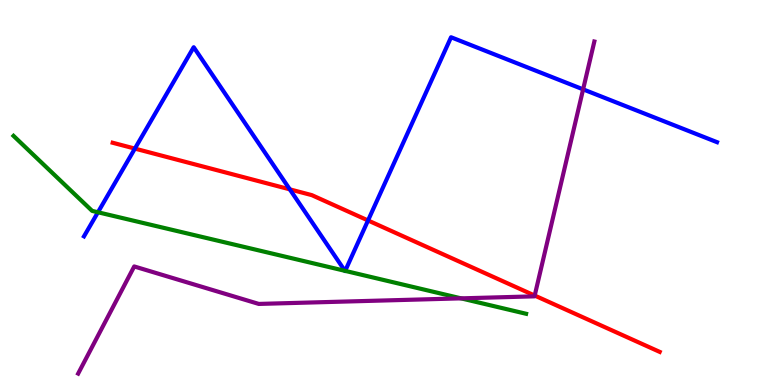[{'lines': ['blue', 'red'], 'intersections': [{'x': 1.74, 'y': 6.14}, {'x': 3.74, 'y': 5.08}, {'x': 4.75, 'y': 4.27}]}, {'lines': ['green', 'red'], 'intersections': []}, {'lines': ['purple', 'red'], 'intersections': [{'x': 6.9, 'y': 2.32}]}, {'lines': ['blue', 'green'], 'intersections': [{'x': 1.26, 'y': 4.49}, {'x': 4.45, 'y': 2.97}, {'x': 4.45, 'y': 2.96}]}, {'lines': ['blue', 'purple'], 'intersections': [{'x': 7.52, 'y': 7.68}]}, {'lines': ['green', 'purple'], 'intersections': [{'x': 5.95, 'y': 2.25}]}]